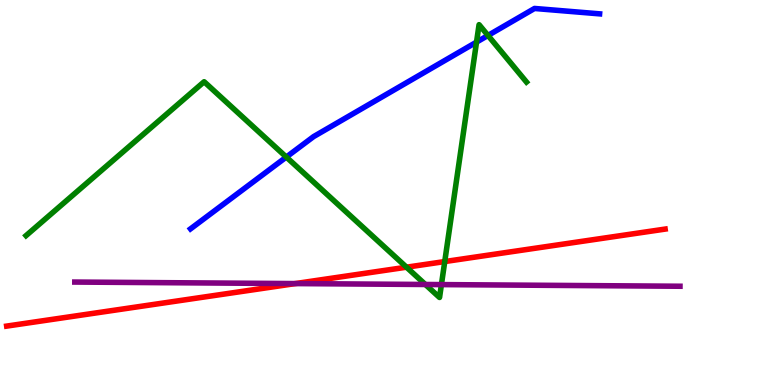[{'lines': ['blue', 'red'], 'intersections': []}, {'lines': ['green', 'red'], 'intersections': [{'x': 5.25, 'y': 3.06}, {'x': 5.74, 'y': 3.21}]}, {'lines': ['purple', 'red'], 'intersections': [{'x': 3.81, 'y': 2.63}]}, {'lines': ['blue', 'green'], 'intersections': [{'x': 3.69, 'y': 5.92}, {'x': 6.15, 'y': 8.91}, {'x': 6.3, 'y': 9.08}]}, {'lines': ['blue', 'purple'], 'intersections': []}, {'lines': ['green', 'purple'], 'intersections': [{'x': 5.49, 'y': 2.61}, {'x': 5.7, 'y': 2.61}]}]